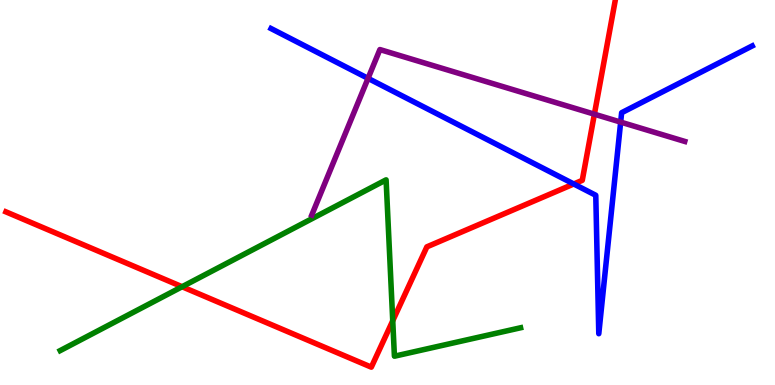[{'lines': ['blue', 'red'], 'intersections': [{'x': 7.4, 'y': 5.22}]}, {'lines': ['green', 'red'], 'intersections': [{'x': 2.35, 'y': 2.55}, {'x': 5.07, 'y': 1.67}]}, {'lines': ['purple', 'red'], 'intersections': [{'x': 7.67, 'y': 7.03}]}, {'lines': ['blue', 'green'], 'intersections': []}, {'lines': ['blue', 'purple'], 'intersections': [{'x': 4.75, 'y': 7.96}, {'x': 8.01, 'y': 6.83}]}, {'lines': ['green', 'purple'], 'intersections': []}]